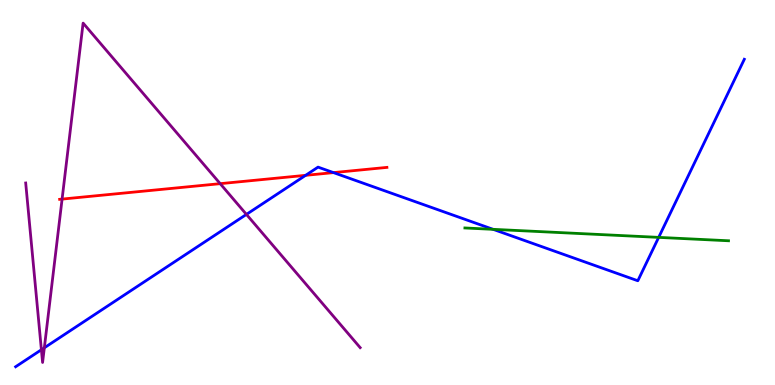[{'lines': ['blue', 'red'], 'intersections': [{'x': 3.94, 'y': 5.45}, {'x': 4.3, 'y': 5.52}]}, {'lines': ['green', 'red'], 'intersections': []}, {'lines': ['purple', 'red'], 'intersections': [{'x': 0.801, 'y': 4.83}, {'x': 2.84, 'y': 5.23}]}, {'lines': ['blue', 'green'], 'intersections': [{'x': 6.36, 'y': 4.04}, {'x': 8.5, 'y': 3.83}]}, {'lines': ['blue', 'purple'], 'intersections': [{'x': 0.534, 'y': 0.916}, {'x': 0.572, 'y': 0.966}, {'x': 3.18, 'y': 4.43}]}, {'lines': ['green', 'purple'], 'intersections': []}]